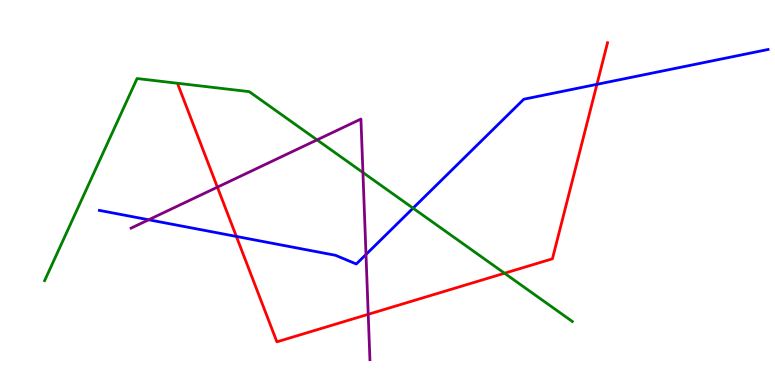[{'lines': ['blue', 'red'], 'intersections': [{'x': 3.05, 'y': 3.86}, {'x': 7.7, 'y': 7.81}]}, {'lines': ['green', 'red'], 'intersections': [{'x': 6.51, 'y': 2.9}]}, {'lines': ['purple', 'red'], 'intersections': [{'x': 2.81, 'y': 5.14}, {'x': 4.75, 'y': 1.84}]}, {'lines': ['blue', 'green'], 'intersections': [{'x': 5.33, 'y': 4.59}]}, {'lines': ['blue', 'purple'], 'intersections': [{'x': 1.92, 'y': 4.29}, {'x': 4.72, 'y': 3.39}]}, {'lines': ['green', 'purple'], 'intersections': [{'x': 4.09, 'y': 6.37}, {'x': 4.68, 'y': 5.52}]}]